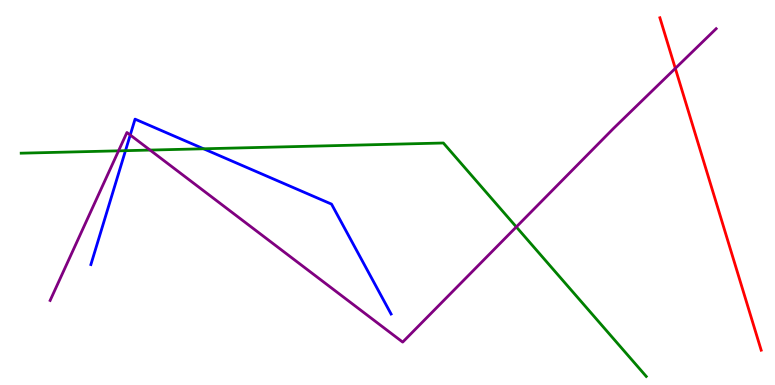[{'lines': ['blue', 'red'], 'intersections': []}, {'lines': ['green', 'red'], 'intersections': []}, {'lines': ['purple', 'red'], 'intersections': [{'x': 8.71, 'y': 8.22}]}, {'lines': ['blue', 'green'], 'intersections': [{'x': 1.62, 'y': 6.09}, {'x': 2.63, 'y': 6.14}]}, {'lines': ['blue', 'purple'], 'intersections': [{'x': 1.68, 'y': 6.49}]}, {'lines': ['green', 'purple'], 'intersections': [{'x': 1.53, 'y': 6.08}, {'x': 1.94, 'y': 6.1}, {'x': 6.66, 'y': 4.11}]}]